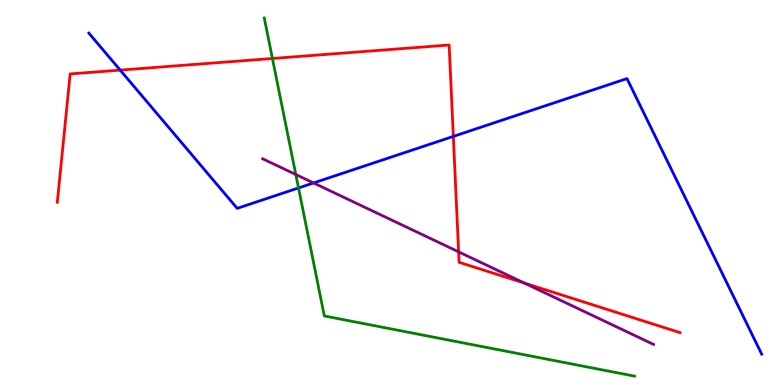[{'lines': ['blue', 'red'], 'intersections': [{'x': 1.55, 'y': 8.18}, {'x': 5.85, 'y': 6.46}]}, {'lines': ['green', 'red'], 'intersections': [{'x': 3.52, 'y': 8.48}]}, {'lines': ['purple', 'red'], 'intersections': [{'x': 5.92, 'y': 3.46}, {'x': 6.77, 'y': 2.65}]}, {'lines': ['blue', 'green'], 'intersections': [{'x': 3.85, 'y': 5.12}]}, {'lines': ['blue', 'purple'], 'intersections': [{'x': 4.05, 'y': 5.25}]}, {'lines': ['green', 'purple'], 'intersections': [{'x': 3.82, 'y': 5.47}]}]